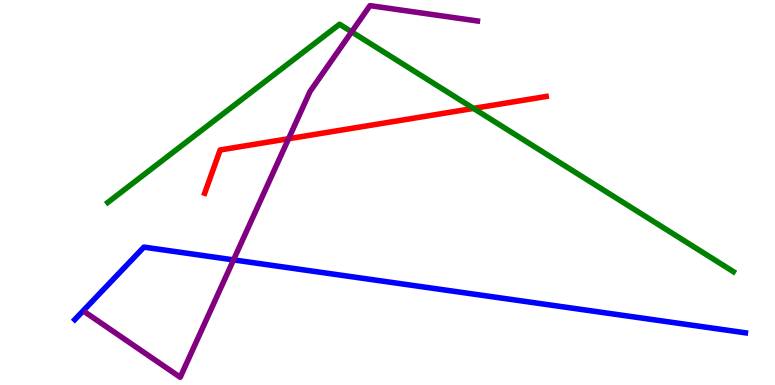[{'lines': ['blue', 'red'], 'intersections': []}, {'lines': ['green', 'red'], 'intersections': [{'x': 6.11, 'y': 7.18}]}, {'lines': ['purple', 'red'], 'intersections': [{'x': 3.72, 'y': 6.4}]}, {'lines': ['blue', 'green'], 'intersections': []}, {'lines': ['blue', 'purple'], 'intersections': [{'x': 3.01, 'y': 3.25}]}, {'lines': ['green', 'purple'], 'intersections': [{'x': 4.54, 'y': 9.17}]}]